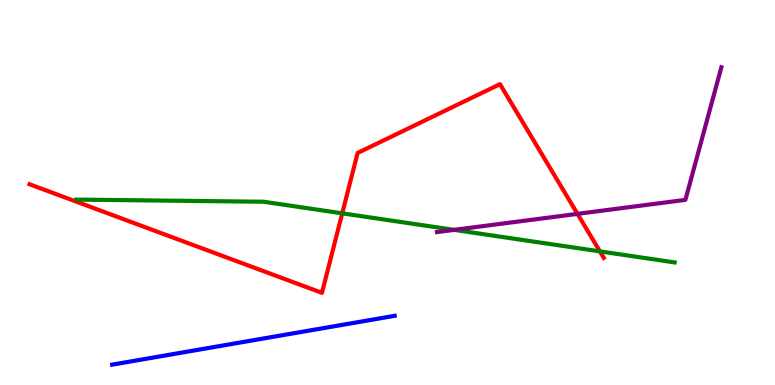[{'lines': ['blue', 'red'], 'intersections': []}, {'lines': ['green', 'red'], 'intersections': [{'x': 4.42, 'y': 4.46}, {'x': 7.74, 'y': 3.47}]}, {'lines': ['purple', 'red'], 'intersections': [{'x': 7.45, 'y': 4.45}]}, {'lines': ['blue', 'green'], 'intersections': []}, {'lines': ['blue', 'purple'], 'intersections': []}, {'lines': ['green', 'purple'], 'intersections': [{'x': 5.86, 'y': 4.03}]}]